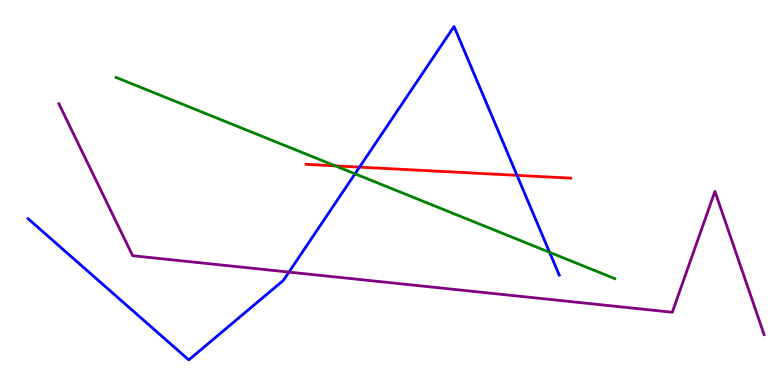[{'lines': ['blue', 'red'], 'intersections': [{'x': 4.64, 'y': 5.66}, {'x': 6.67, 'y': 5.45}]}, {'lines': ['green', 'red'], 'intersections': [{'x': 4.33, 'y': 5.69}]}, {'lines': ['purple', 'red'], 'intersections': []}, {'lines': ['blue', 'green'], 'intersections': [{'x': 4.58, 'y': 5.49}, {'x': 7.09, 'y': 3.45}]}, {'lines': ['blue', 'purple'], 'intersections': [{'x': 3.73, 'y': 2.93}]}, {'lines': ['green', 'purple'], 'intersections': []}]